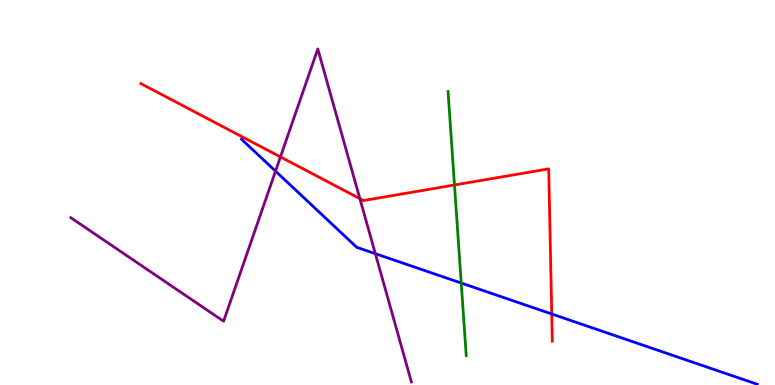[{'lines': ['blue', 'red'], 'intersections': [{'x': 7.12, 'y': 1.84}]}, {'lines': ['green', 'red'], 'intersections': [{'x': 5.86, 'y': 5.2}]}, {'lines': ['purple', 'red'], 'intersections': [{'x': 3.62, 'y': 5.92}, {'x': 4.64, 'y': 4.84}]}, {'lines': ['blue', 'green'], 'intersections': [{'x': 5.95, 'y': 2.65}]}, {'lines': ['blue', 'purple'], 'intersections': [{'x': 3.56, 'y': 5.55}, {'x': 4.84, 'y': 3.41}]}, {'lines': ['green', 'purple'], 'intersections': []}]